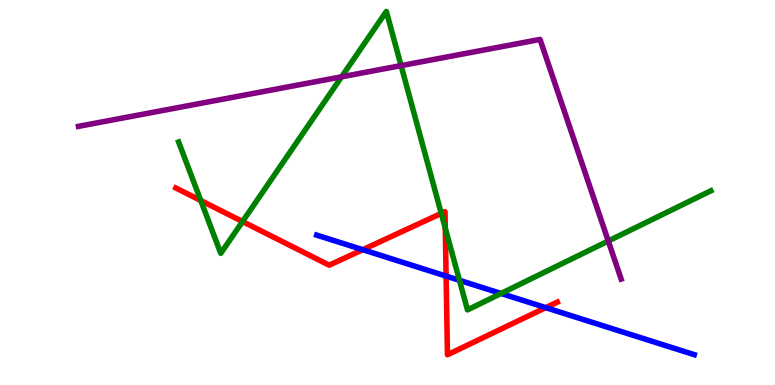[{'lines': ['blue', 'red'], 'intersections': [{'x': 4.68, 'y': 3.51}, {'x': 5.76, 'y': 2.83}, {'x': 7.04, 'y': 2.01}]}, {'lines': ['green', 'red'], 'intersections': [{'x': 2.59, 'y': 4.79}, {'x': 3.13, 'y': 4.25}, {'x': 5.69, 'y': 4.46}, {'x': 5.75, 'y': 4.07}]}, {'lines': ['purple', 'red'], 'intersections': []}, {'lines': ['blue', 'green'], 'intersections': [{'x': 5.93, 'y': 2.72}, {'x': 6.46, 'y': 2.38}]}, {'lines': ['blue', 'purple'], 'intersections': []}, {'lines': ['green', 'purple'], 'intersections': [{'x': 4.41, 'y': 8.0}, {'x': 5.18, 'y': 8.3}, {'x': 7.85, 'y': 3.74}]}]